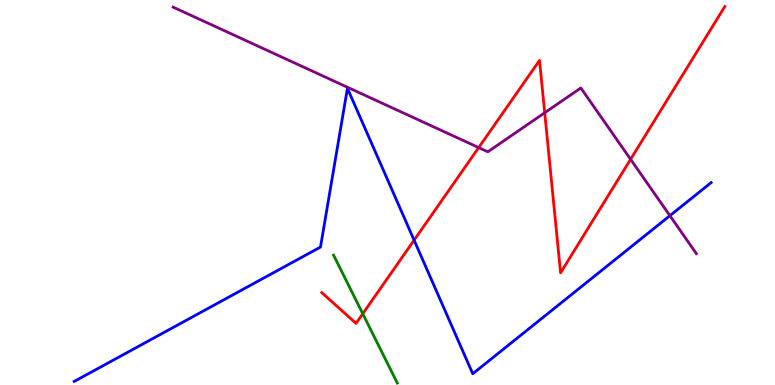[{'lines': ['blue', 'red'], 'intersections': [{'x': 5.34, 'y': 3.76}]}, {'lines': ['green', 'red'], 'intersections': [{'x': 4.68, 'y': 1.85}]}, {'lines': ['purple', 'red'], 'intersections': [{'x': 6.18, 'y': 6.17}, {'x': 7.03, 'y': 7.07}, {'x': 8.14, 'y': 5.86}]}, {'lines': ['blue', 'green'], 'intersections': []}, {'lines': ['blue', 'purple'], 'intersections': [{'x': 8.64, 'y': 4.4}]}, {'lines': ['green', 'purple'], 'intersections': []}]